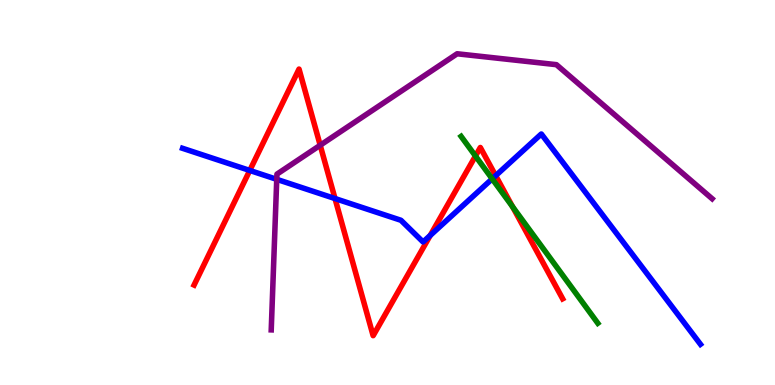[{'lines': ['blue', 'red'], 'intersections': [{'x': 3.22, 'y': 5.57}, {'x': 4.32, 'y': 4.84}, {'x': 5.55, 'y': 3.89}, {'x': 6.4, 'y': 5.44}]}, {'lines': ['green', 'red'], 'intersections': [{'x': 6.13, 'y': 5.95}, {'x': 6.61, 'y': 4.63}]}, {'lines': ['purple', 'red'], 'intersections': [{'x': 4.13, 'y': 6.23}]}, {'lines': ['blue', 'green'], 'intersections': [{'x': 6.35, 'y': 5.35}]}, {'lines': ['blue', 'purple'], 'intersections': [{'x': 3.57, 'y': 5.34}]}, {'lines': ['green', 'purple'], 'intersections': []}]